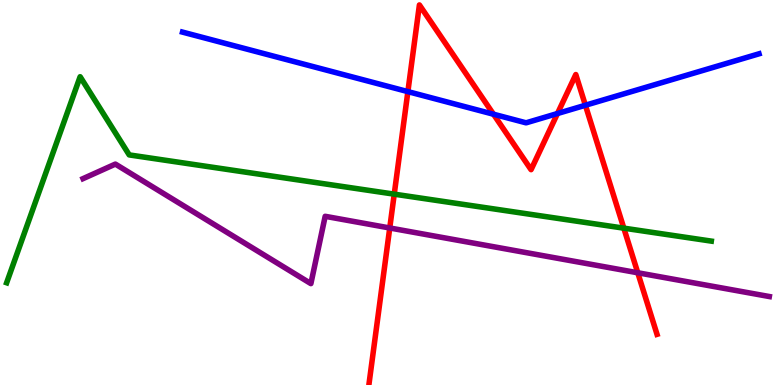[{'lines': ['blue', 'red'], 'intersections': [{'x': 5.26, 'y': 7.62}, {'x': 6.37, 'y': 7.03}, {'x': 7.19, 'y': 7.05}, {'x': 7.55, 'y': 7.27}]}, {'lines': ['green', 'red'], 'intersections': [{'x': 5.09, 'y': 4.96}, {'x': 8.05, 'y': 4.07}]}, {'lines': ['purple', 'red'], 'intersections': [{'x': 5.03, 'y': 4.08}, {'x': 8.23, 'y': 2.92}]}, {'lines': ['blue', 'green'], 'intersections': []}, {'lines': ['blue', 'purple'], 'intersections': []}, {'lines': ['green', 'purple'], 'intersections': []}]